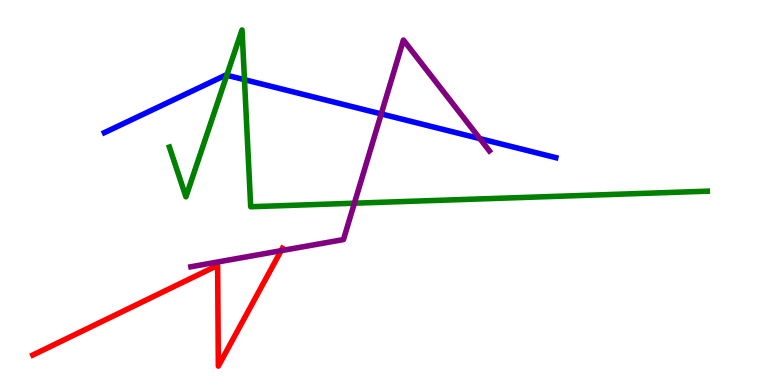[{'lines': ['blue', 'red'], 'intersections': []}, {'lines': ['green', 'red'], 'intersections': []}, {'lines': ['purple', 'red'], 'intersections': [{'x': 3.63, 'y': 3.49}]}, {'lines': ['blue', 'green'], 'intersections': [{'x': 2.93, 'y': 8.05}, {'x': 3.15, 'y': 7.93}]}, {'lines': ['blue', 'purple'], 'intersections': [{'x': 4.92, 'y': 7.04}, {'x': 6.19, 'y': 6.4}]}, {'lines': ['green', 'purple'], 'intersections': [{'x': 4.57, 'y': 4.72}]}]